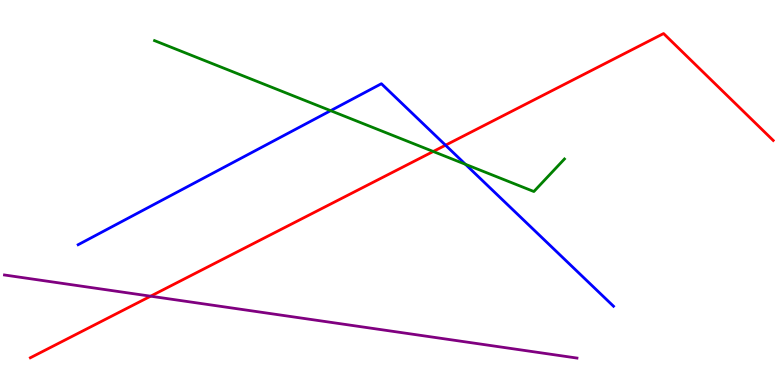[{'lines': ['blue', 'red'], 'intersections': [{'x': 5.75, 'y': 6.23}]}, {'lines': ['green', 'red'], 'intersections': [{'x': 5.59, 'y': 6.07}]}, {'lines': ['purple', 'red'], 'intersections': [{'x': 1.94, 'y': 2.31}]}, {'lines': ['blue', 'green'], 'intersections': [{'x': 4.27, 'y': 7.13}, {'x': 6.01, 'y': 5.73}]}, {'lines': ['blue', 'purple'], 'intersections': []}, {'lines': ['green', 'purple'], 'intersections': []}]